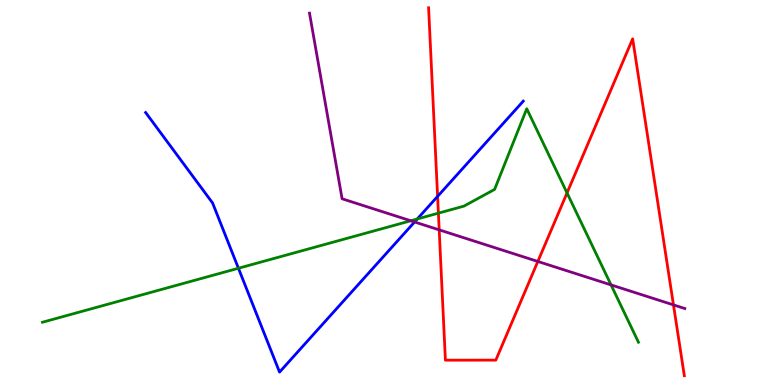[{'lines': ['blue', 'red'], 'intersections': [{'x': 5.65, 'y': 4.9}]}, {'lines': ['green', 'red'], 'intersections': [{'x': 5.66, 'y': 4.46}, {'x': 7.32, 'y': 4.99}]}, {'lines': ['purple', 'red'], 'intersections': [{'x': 5.67, 'y': 4.03}, {'x': 6.94, 'y': 3.21}, {'x': 8.69, 'y': 2.08}]}, {'lines': ['blue', 'green'], 'intersections': [{'x': 3.08, 'y': 3.03}, {'x': 5.38, 'y': 4.31}]}, {'lines': ['blue', 'purple'], 'intersections': [{'x': 5.35, 'y': 4.23}]}, {'lines': ['green', 'purple'], 'intersections': [{'x': 5.3, 'y': 4.27}, {'x': 7.88, 'y': 2.6}]}]